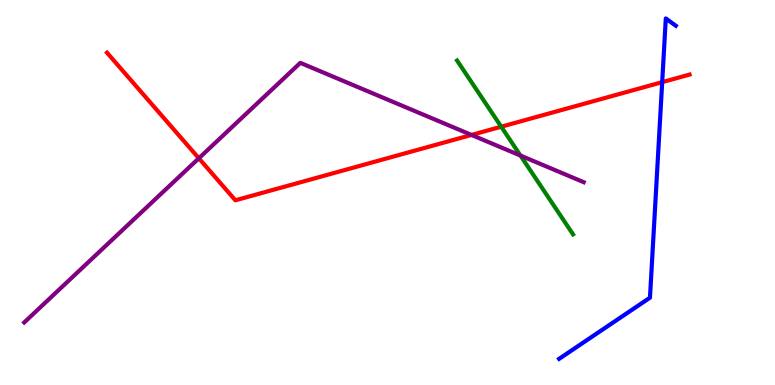[{'lines': ['blue', 'red'], 'intersections': [{'x': 8.54, 'y': 7.87}]}, {'lines': ['green', 'red'], 'intersections': [{'x': 6.47, 'y': 6.71}]}, {'lines': ['purple', 'red'], 'intersections': [{'x': 2.57, 'y': 5.89}, {'x': 6.08, 'y': 6.5}]}, {'lines': ['blue', 'green'], 'intersections': []}, {'lines': ['blue', 'purple'], 'intersections': []}, {'lines': ['green', 'purple'], 'intersections': [{'x': 6.72, 'y': 5.96}]}]